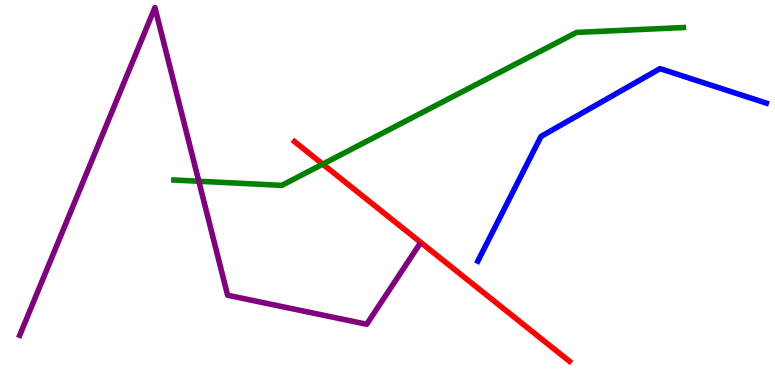[{'lines': ['blue', 'red'], 'intersections': []}, {'lines': ['green', 'red'], 'intersections': [{'x': 4.16, 'y': 5.74}]}, {'lines': ['purple', 'red'], 'intersections': []}, {'lines': ['blue', 'green'], 'intersections': []}, {'lines': ['blue', 'purple'], 'intersections': []}, {'lines': ['green', 'purple'], 'intersections': [{'x': 2.57, 'y': 5.29}]}]